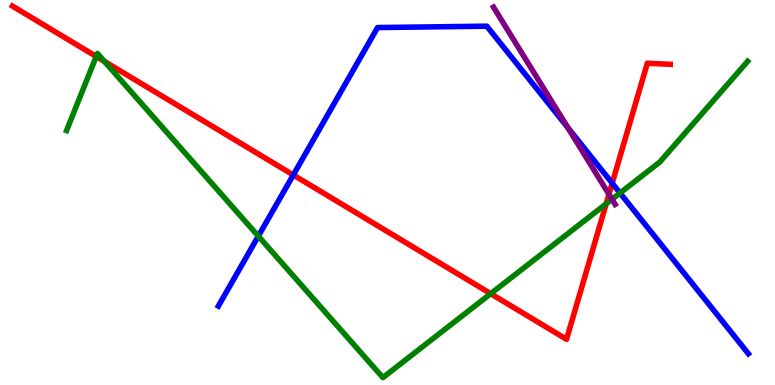[{'lines': ['blue', 'red'], 'intersections': [{'x': 3.78, 'y': 5.46}, {'x': 7.9, 'y': 5.24}]}, {'lines': ['green', 'red'], 'intersections': [{'x': 1.24, 'y': 8.53}, {'x': 1.35, 'y': 8.41}, {'x': 6.33, 'y': 2.37}, {'x': 7.82, 'y': 4.71}]}, {'lines': ['purple', 'red'], 'intersections': [{'x': 7.86, 'y': 4.95}]}, {'lines': ['blue', 'green'], 'intersections': [{'x': 3.33, 'y': 3.87}, {'x': 8.0, 'y': 4.99}]}, {'lines': ['blue', 'purple'], 'intersections': [{'x': 7.33, 'y': 6.68}]}, {'lines': ['green', 'purple'], 'intersections': [{'x': 7.9, 'y': 4.82}]}]